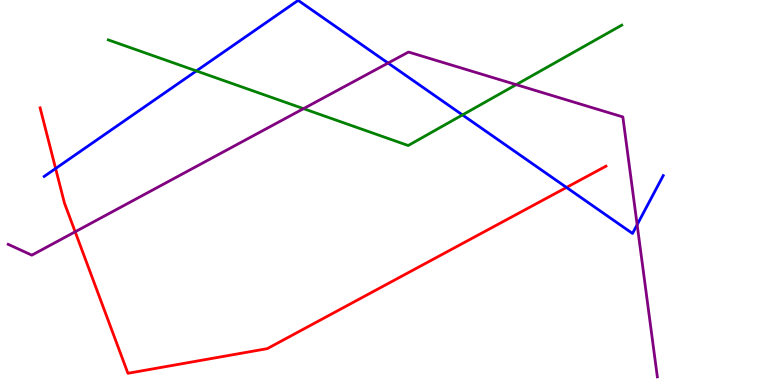[{'lines': ['blue', 'red'], 'intersections': [{'x': 0.718, 'y': 5.62}, {'x': 7.31, 'y': 5.13}]}, {'lines': ['green', 'red'], 'intersections': []}, {'lines': ['purple', 'red'], 'intersections': [{'x': 0.97, 'y': 3.98}]}, {'lines': ['blue', 'green'], 'intersections': [{'x': 2.53, 'y': 8.16}, {'x': 5.97, 'y': 7.01}]}, {'lines': ['blue', 'purple'], 'intersections': [{'x': 5.01, 'y': 8.36}, {'x': 8.22, 'y': 4.16}]}, {'lines': ['green', 'purple'], 'intersections': [{'x': 3.92, 'y': 7.18}, {'x': 6.66, 'y': 7.8}]}]